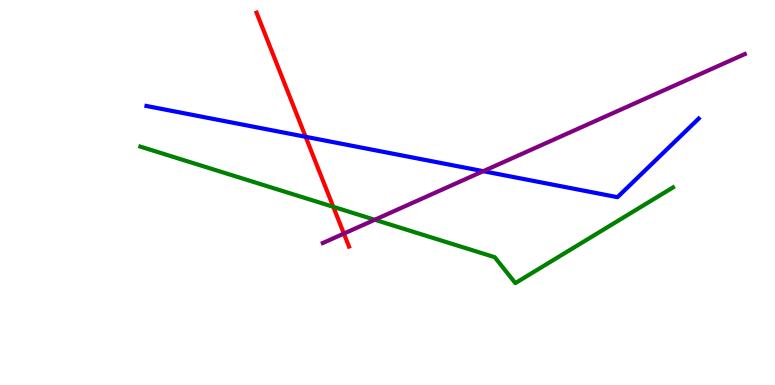[{'lines': ['blue', 'red'], 'intersections': [{'x': 3.94, 'y': 6.45}]}, {'lines': ['green', 'red'], 'intersections': [{'x': 4.3, 'y': 4.63}]}, {'lines': ['purple', 'red'], 'intersections': [{'x': 4.44, 'y': 3.93}]}, {'lines': ['blue', 'green'], 'intersections': []}, {'lines': ['blue', 'purple'], 'intersections': [{'x': 6.24, 'y': 5.55}]}, {'lines': ['green', 'purple'], 'intersections': [{'x': 4.84, 'y': 4.29}]}]